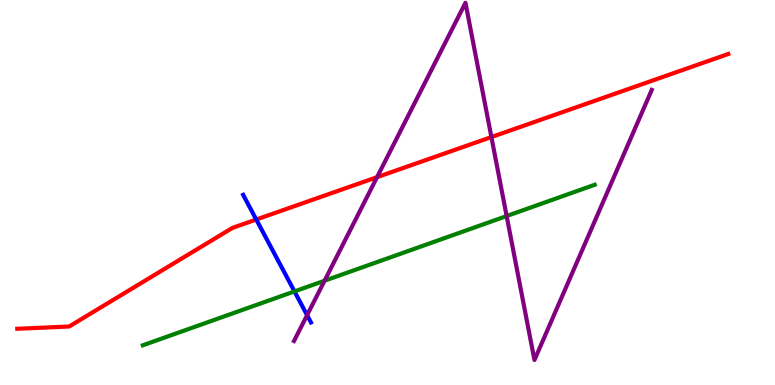[{'lines': ['blue', 'red'], 'intersections': [{'x': 3.31, 'y': 4.3}]}, {'lines': ['green', 'red'], 'intersections': []}, {'lines': ['purple', 'red'], 'intersections': [{'x': 4.87, 'y': 5.4}, {'x': 6.34, 'y': 6.44}]}, {'lines': ['blue', 'green'], 'intersections': [{'x': 3.8, 'y': 2.43}]}, {'lines': ['blue', 'purple'], 'intersections': [{'x': 3.96, 'y': 1.81}]}, {'lines': ['green', 'purple'], 'intersections': [{'x': 4.19, 'y': 2.71}, {'x': 6.54, 'y': 4.39}]}]